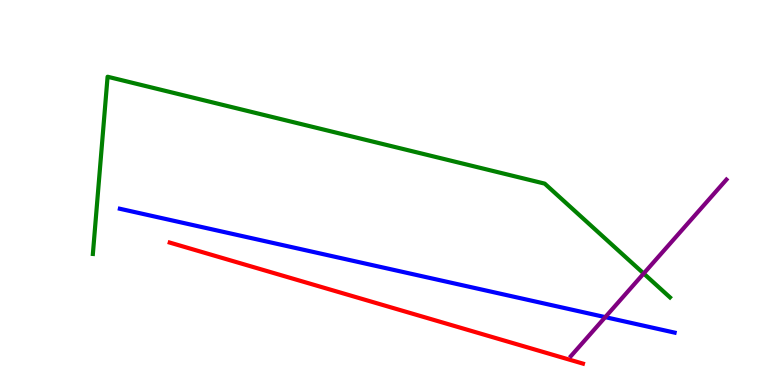[{'lines': ['blue', 'red'], 'intersections': []}, {'lines': ['green', 'red'], 'intersections': []}, {'lines': ['purple', 'red'], 'intersections': []}, {'lines': ['blue', 'green'], 'intersections': []}, {'lines': ['blue', 'purple'], 'intersections': [{'x': 7.81, 'y': 1.76}]}, {'lines': ['green', 'purple'], 'intersections': [{'x': 8.31, 'y': 2.9}]}]